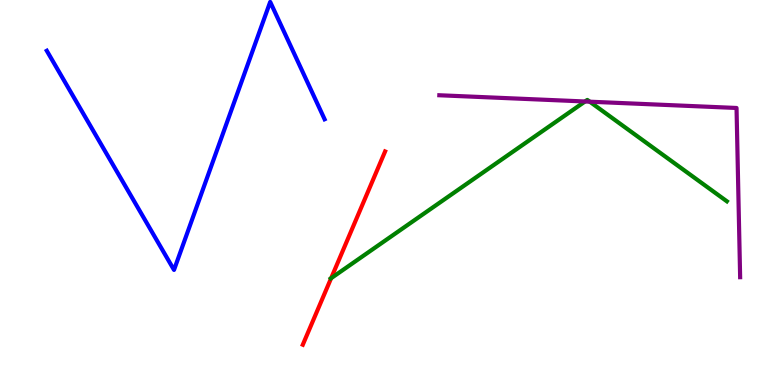[{'lines': ['blue', 'red'], 'intersections': []}, {'lines': ['green', 'red'], 'intersections': [{'x': 4.27, 'y': 2.77}]}, {'lines': ['purple', 'red'], 'intersections': []}, {'lines': ['blue', 'green'], 'intersections': []}, {'lines': ['blue', 'purple'], 'intersections': []}, {'lines': ['green', 'purple'], 'intersections': [{'x': 7.55, 'y': 7.36}, {'x': 7.61, 'y': 7.36}]}]